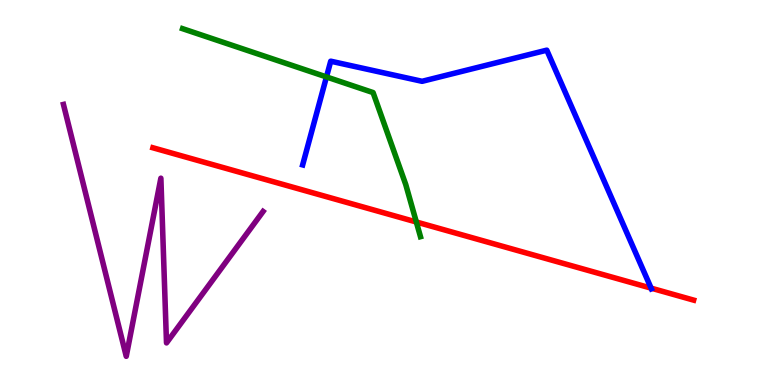[{'lines': ['blue', 'red'], 'intersections': [{'x': 8.4, 'y': 2.52}]}, {'lines': ['green', 'red'], 'intersections': [{'x': 5.37, 'y': 4.23}]}, {'lines': ['purple', 'red'], 'intersections': []}, {'lines': ['blue', 'green'], 'intersections': [{'x': 4.21, 'y': 8.0}]}, {'lines': ['blue', 'purple'], 'intersections': []}, {'lines': ['green', 'purple'], 'intersections': []}]